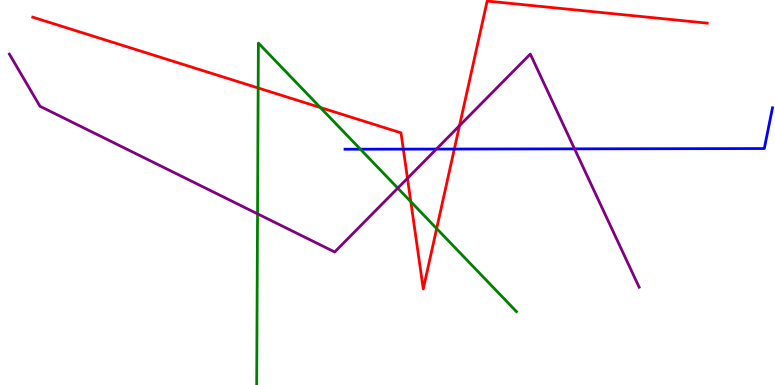[{'lines': ['blue', 'red'], 'intersections': [{'x': 5.2, 'y': 6.13}, {'x': 5.86, 'y': 6.13}]}, {'lines': ['green', 'red'], 'intersections': [{'x': 3.33, 'y': 7.71}, {'x': 4.13, 'y': 7.21}, {'x': 5.3, 'y': 4.76}, {'x': 5.63, 'y': 4.06}]}, {'lines': ['purple', 'red'], 'intersections': [{'x': 5.26, 'y': 5.37}, {'x': 5.93, 'y': 6.74}]}, {'lines': ['blue', 'green'], 'intersections': [{'x': 4.65, 'y': 6.12}]}, {'lines': ['blue', 'purple'], 'intersections': [{'x': 5.63, 'y': 6.13}, {'x': 7.41, 'y': 6.13}]}, {'lines': ['green', 'purple'], 'intersections': [{'x': 3.32, 'y': 4.45}, {'x': 5.13, 'y': 5.11}]}]